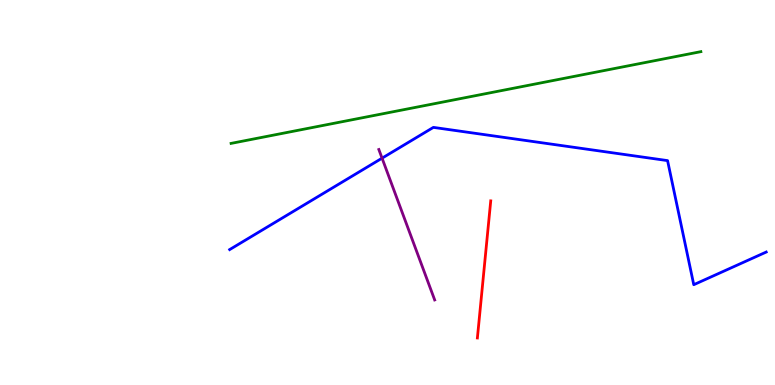[{'lines': ['blue', 'red'], 'intersections': []}, {'lines': ['green', 'red'], 'intersections': []}, {'lines': ['purple', 'red'], 'intersections': []}, {'lines': ['blue', 'green'], 'intersections': []}, {'lines': ['blue', 'purple'], 'intersections': [{'x': 4.93, 'y': 5.89}]}, {'lines': ['green', 'purple'], 'intersections': []}]